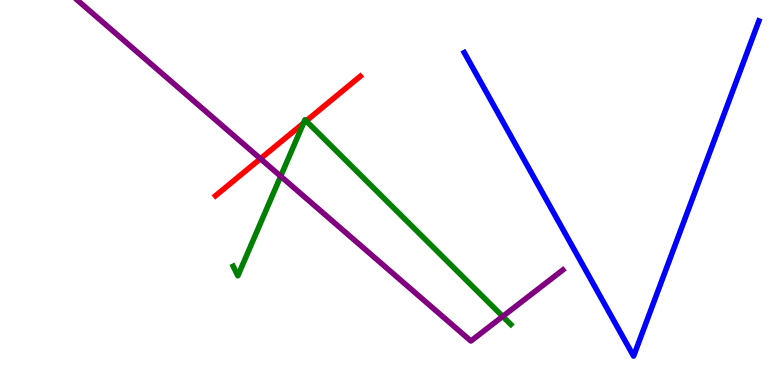[{'lines': ['blue', 'red'], 'intersections': []}, {'lines': ['green', 'red'], 'intersections': [{'x': 3.92, 'y': 6.8}, {'x': 3.95, 'y': 6.86}]}, {'lines': ['purple', 'red'], 'intersections': [{'x': 3.36, 'y': 5.88}]}, {'lines': ['blue', 'green'], 'intersections': []}, {'lines': ['blue', 'purple'], 'intersections': []}, {'lines': ['green', 'purple'], 'intersections': [{'x': 3.62, 'y': 5.42}, {'x': 6.49, 'y': 1.78}]}]